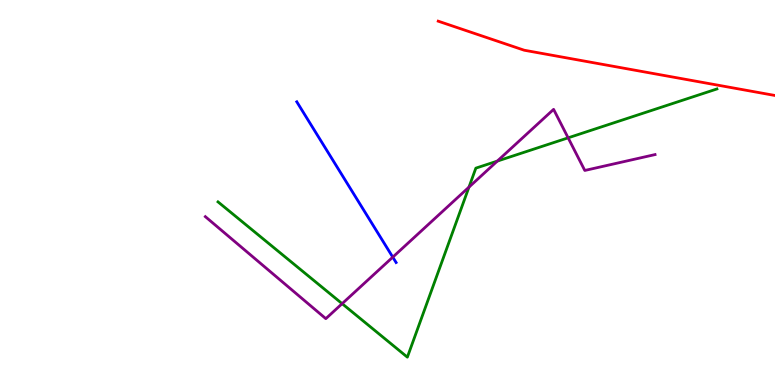[{'lines': ['blue', 'red'], 'intersections': []}, {'lines': ['green', 'red'], 'intersections': []}, {'lines': ['purple', 'red'], 'intersections': []}, {'lines': ['blue', 'green'], 'intersections': []}, {'lines': ['blue', 'purple'], 'intersections': [{'x': 5.07, 'y': 3.32}]}, {'lines': ['green', 'purple'], 'intersections': [{'x': 4.41, 'y': 2.11}, {'x': 6.05, 'y': 5.14}, {'x': 6.42, 'y': 5.82}, {'x': 7.33, 'y': 6.42}]}]